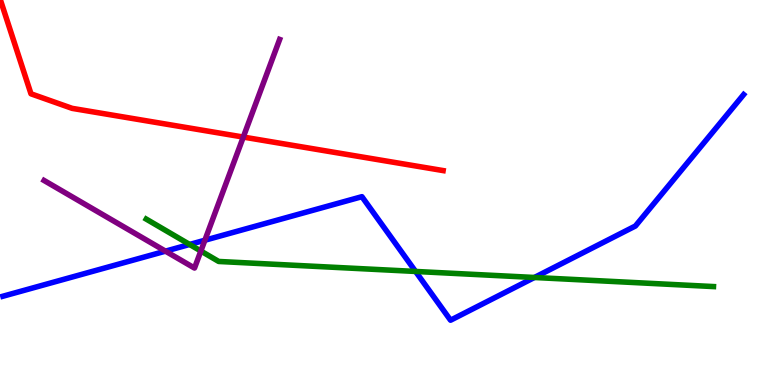[{'lines': ['blue', 'red'], 'intersections': []}, {'lines': ['green', 'red'], 'intersections': []}, {'lines': ['purple', 'red'], 'intersections': [{'x': 3.14, 'y': 6.44}]}, {'lines': ['blue', 'green'], 'intersections': [{'x': 2.45, 'y': 3.65}, {'x': 5.36, 'y': 2.95}, {'x': 6.9, 'y': 2.79}]}, {'lines': ['blue', 'purple'], 'intersections': [{'x': 2.14, 'y': 3.48}, {'x': 2.64, 'y': 3.76}]}, {'lines': ['green', 'purple'], 'intersections': [{'x': 2.59, 'y': 3.48}]}]